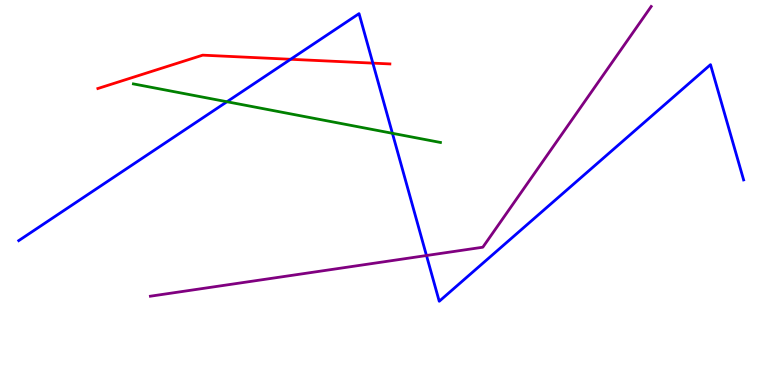[{'lines': ['blue', 'red'], 'intersections': [{'x': 3.75, 'y': 8.46}, {'x': 4.81, 'y': 8.36}]}, {'lines': ['green', 'red'], 'intersections': []}, {'lines': ['purple', 'red'], 'intersections': []}, {'lines': ['blue', 'green'], 'intersections': [{'x': 2.93, 'y': 7.36}, {'x': 5.06, 'y': 6.54}]}, {'lines': ['blue', 'purple'], 'intersections': [{'x': 5.5, 'y': 3.36}]}, {'lines': ['green', 'purple'], 'intersections': []}]